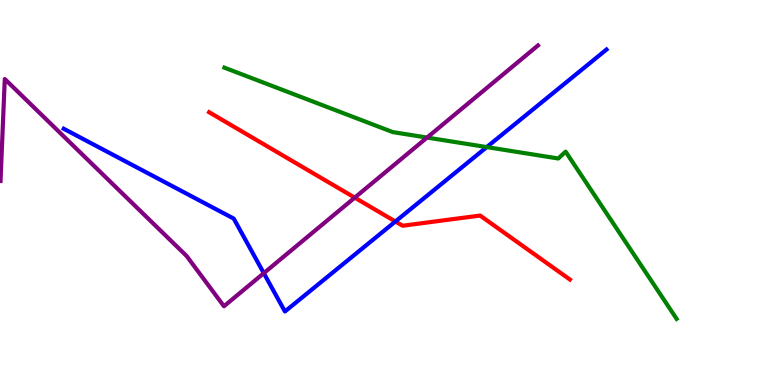[{'lines': ['blue', 'red'], 'intersections': [{'x': 5.1, 'y': 4.25}]}, {'lines': ['green', 'red'], 'intersections': []}, {'lines': ['purple', 'red'], 'intersections': [{'x': 4.58, 'y': 4.87}]}, {'lines': ['blue', 'green'], 'intersections': [{'x': 6.28, 'y': 6.18}]}, {'lines': ['blue', 'purple'], 'intersections': [{'x': 3.4, 'y': 2.9}]}, {'lines': ['green', 'purple'], 'intersections': [{'x': 5.51, 'y': 6.43}]}]